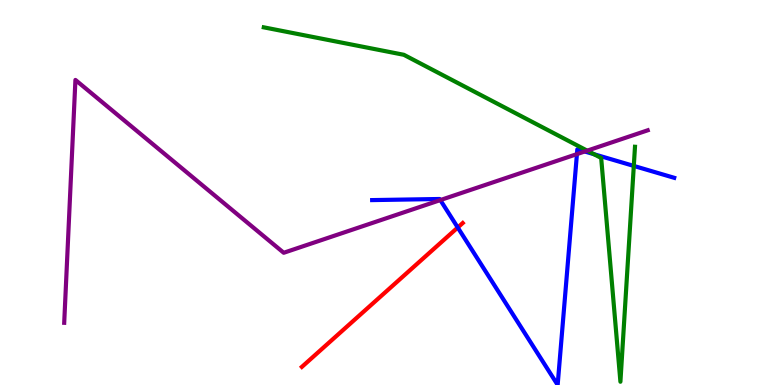[{'lines': ['blue', 'red'], 'intersections': [{'x': 5.91, 'y': 4.09}]}, {'lines': ['green', 'red'], 'intersections': []}, {'lines': ['purple', 'red'], 'intersections': []}, {'lines': ['blue', 'green'], 'intersections': [{'x': 7.66, 'y': 5.99}, {'x': 8.18, 'y': 5.69}]}, {'lines': ['blue', 'purple'], 'intersections': [{'x': 5.68, 'y': 4.8}, {'x': 7.44, 'y': 6.0}, {'x': 7.54, 'y': 6.07}]}, {'lines': ['green', 'purple'], 'intersections': [{'x': 7.58, 'y': 6.09}]}]